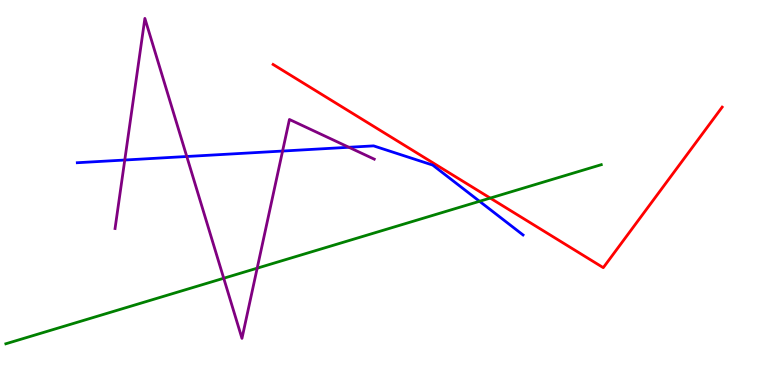[{'lines': ['blue', 'red'], 'intersections': []}, {'lines': ['green', 'red'], 'intersections': [{'x': 6.33, 'y': 4.85}]}, {'lines': ['purple', 'red'], 'intersections': []}, {'lines': ['blue', 'green'], 'intersections': [{'x': 6.19, 'y': 4.77}]}, {'lines': ['blue', 'purple'], 'intersections': [{'x': 1.61, 'y': 5.84}, {'x': 2.41, 'y': 5.94}, {'x': 3.65, 'y': 6.08}, {'x': 4.5, 'y': 6.17}]}, {'lines': ['green', 'purple'], 'intersections': [{'x': 2.89, 'y': 2.77}, {'x': 3.32, 'y': 3.03}]}]